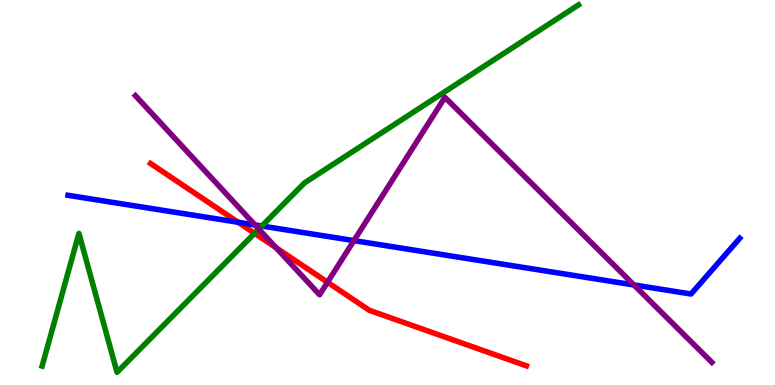[{'lines': ['blue', 'red'], 'intersections': [{'x': 3.07, 'y': 4.23}]}, {'lines': ['green', 'red'], 'intersections': [{'x': 3.29, 'y': 3.94}]}, {'lines': ['purple', 'red'], 'intersections': [{'x': 3.56, 'y': 3.57}, {'x': 4.23, 'y': 2.67}]}, {'lines': ['blue', 'green'], 'intersections': [{'x': 3.38, 'y': 4.13}]}, {'lines': ['blue', 'purple'], 'intersections': [{'x': 3.29, 'y': 4.16}, {'x': 4.57, 'y': 3.75}, {'x': 8.18, 'y': 2.6}]}, {'lines': ['green', 'purple'], 'intersections': [{'x': 3.34, 'y': 4.05}]}]